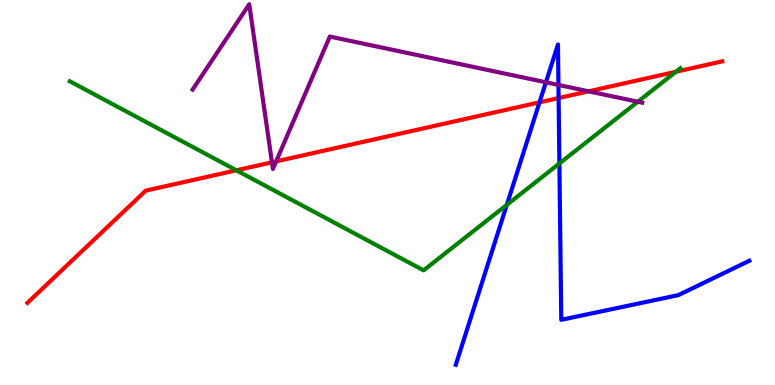[{'lines': ['blue', 'red'], 'intersections': [{'x': 6.96, 'y': 7.34}, {'x': 7.21, 'y': 7.45}]}, {'lines': ['green', 'red'], 'intersections': [{'x': 3.05, 'y': 5.58}, {'x': 8.72, 'y': 8.14}]}, {'lines': ['purple', 'red'], 'intersections': [{'x': 3.51, 'y': 5.78}, {'x': 3.56, 'y': 5.81}, {'x': 7.6, 'y': 7.63}]}, {'lines': ['blue', 'green'], 'intersections': [{'x': 6.54, 'y': 4.68}, {'x': 7.22, 'y': 5.75}]}, {'lines': ['blue', 'purple'], 'intersections': [{'x': 7.04, 'y': 7.86}, {'x': 7.21, 'y': 7.79}]}, {'lines': ['green', 'purple'], 'intersections': [{'x': 8.23, 'y': 7.36}]}]